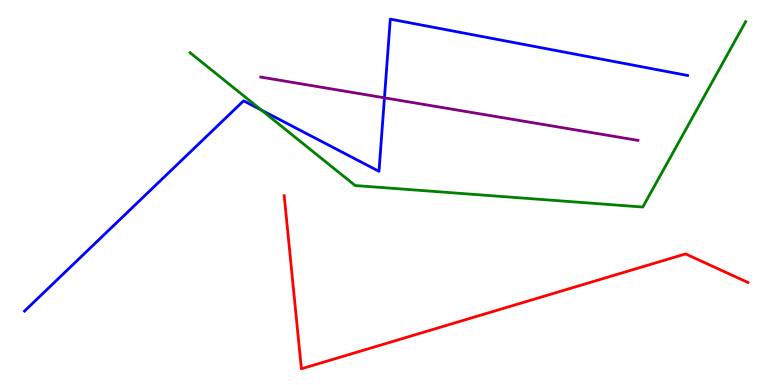[{'lines': ['blue', 'red'], 'intersections': []}, {'lines': ['green', 'red'], 'intersections': []}, {'lines': ['purple', 'red'], 'intersections': []}, {'lines': ['blue', 'green'], 'intersections': [{'x': 3.37, 'y': 7.14}]}, {'lines': ['blue', 'purple'], 'intersections': [{'x': 4.96, 'y': 7.46}]}, {'lines': ['green', 'purple'], 'intersections': []}]